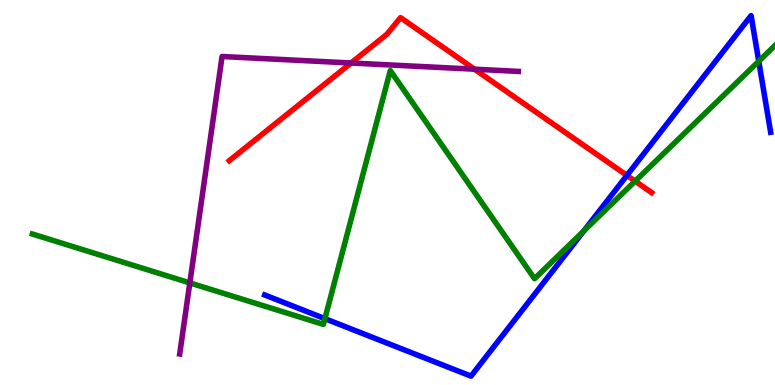[{'lines': ['blue', 'red'], 'intersections': [{'x': 8.09, 'y': 5.44}]}, {'lines': ['green', 'red'], 'intersections': [{'x': 8.2, 'y': 5.3}]}, {'lines': ['purple', 'red'], 'intersections': [{'x': 4.53, 'y': 8.36}, {'x': 6.12, 'y': 8.2}]}, {'lines': ['blue', 'green'], 'intersections': [{'x': 4.19, 'y': 1.72}, {'x': 7.53, 'y': 4.0}, {'x': 9.79, 'y': 8.41}]}, {'lines': ['blue', 'purple'], 'intersections': []}, {'lines': ['green', 'purple'], 'intersections': [{'x': 2.45, 'y': 2.65}]}]